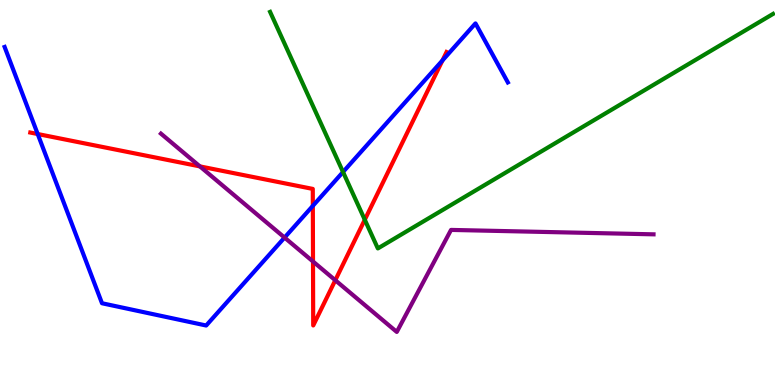[{'lines': ['blue', 'red'], 'intersections': [{'x': 0.487, 'y': 6.52}, {'x': 4.04, 'y': 4.65}, {'x': 5.71, 'y': 8.43}]}, {'lines': ['green', 'red'], 'intersections': [{'x': 4.71, 'y': 4.29}]}, {'lines': ['purple', 'red'], 'intersections': [{'x': 2.58, 'y': 5.68}, {'x': 4.04, 'y': 3.21}, {'x': 4.33, 'y': 2.72}]}, {'lines': ['blue', 'green'], 'intersections': [{'x': 4.43, 'y': 5.53}]}, {'lines': ['blue', 'purple'], 'intersections': [{'x': 3.67, 'y': 3.83}]}, {'lines': ['green', 'purple'], 'intersections': []}]